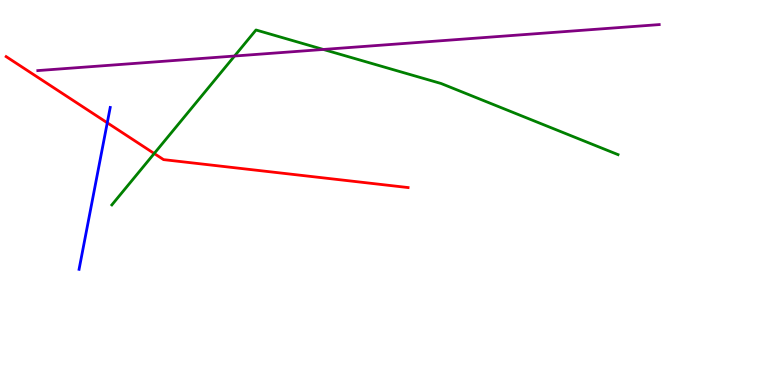[{'lines': ['blue', 'red'], 'intersections': [{'x': 1.38, 'y': 6.81}]}, {'lines': ['green', 'red'], 'intersections': [{'x': 1.99, 'y': 6.01}]}, {'lines': ['purple', 'red'], 'intersections': []}, {'lines': ['blue', 'green'], 'intersections': []}, {'lines': ['blue', 'purple'], 'intersections': []}, {'lines': ['green', 'purple'], 'intersections': [{'x': 3.03, 'y': 8.54}, {'x': 4.17, 'y': 8.72}]}]